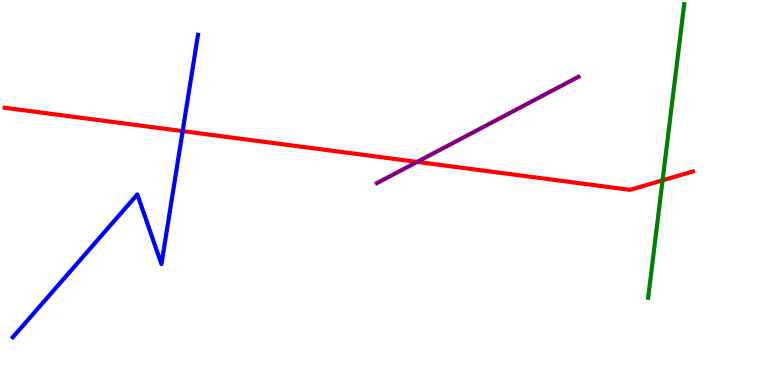[{'lines': ['blue', 'red'], 'intersections': [{'x': 2.36, 'y': 6.59}]}, {'lines': ['green', 'red'], 'intersections': [{'x': 8.55, 'y': 5.32}]}, {'lines': ['purple', 'red'], 'intersections': [{'x': 5.38, 'y': 5.79}]}, {'lines': ['blue', 'green'], 'intersections': []}, {'lines': ['blue', 'purple'], 'intersections': []}, {'lines': ['green', 'purple'], 'intersections': []}]